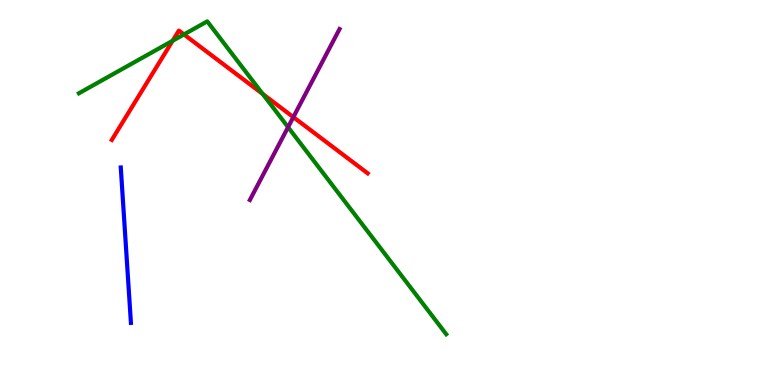[{'lines': ['blue', 'red'], 'intersections': []}, {'lines': ['green', 'red'], 'intersections': [{'x': 2.23, 'y': 8.94}, {'x': 2.37, 'y': 9.11}, {'x': 3.39, 'y': 7.56}]}, {'lines': ['purple', 'red'], 'intersections': [{'x': 3.79, 'y': 6.96}]}, {'lines': ['blue', 'green'], 'intersections': []}, {'lines': ['blue', 'purple'], 'intersections': []}, {'lines': ['green', 'purple'], 'intersections': [{'x': 3.72, 'y': 6.7}]}]